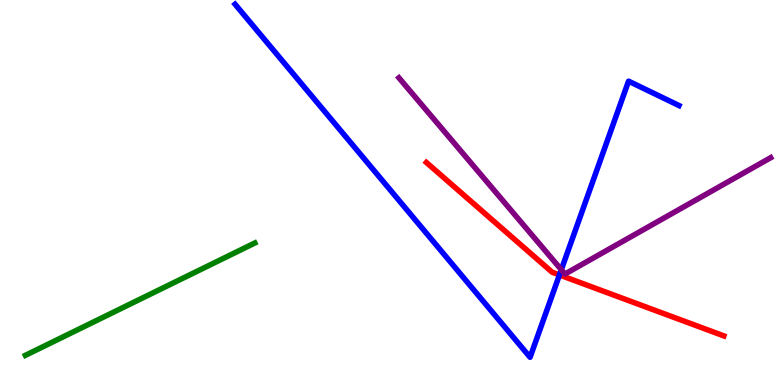[{'lines': ['blue', 'red'], 'intersections': [{'x': 7.22, 'y': 2.86}]}, {'lines': ['green', 'red'], 'intersections': []}, {'lines': ['purple', 'red'], 'intersections': []}, {'lines': ['blue', 'green'], 'intersections': []}, {'lines': ['blue', 'purple'], 'intersections': [{'x': 7.24, 'y': 2.99}]}, {'lines': ['green', 'purple'], 'intersections': []}]